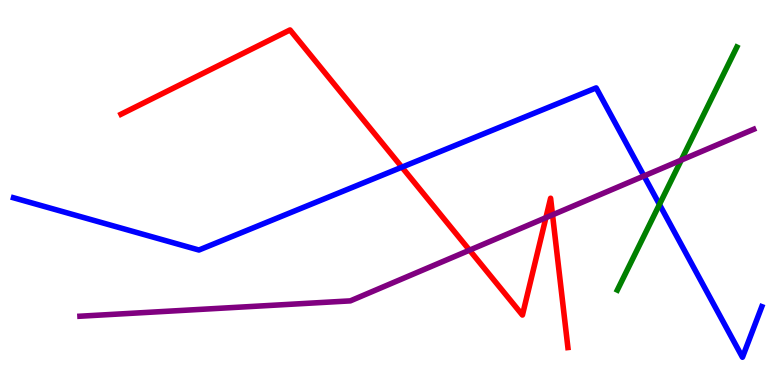[{'lines': ['blue', 'red'], 'intersections': [{'x': 5.19, 'y': 5.66}]}, {'lines': ['green', 'red'], 'intersections': []}, {'lines': ['purple', 'red'], 'intersections': [{'x': 6.06, 'y': 3.5}, {'x': 7.04, 'y': 4.35}, {'x': 7.13, 'y': 4.42}]}, {'lines': ['blue', 'green'], 'intersections': [{'x': 8.51, 'y': 4.69}]}, {'lines': ['blue', 'purple'], 'intersections': [{'x': 8.31, 'y': 5.43}]}, {'lines': ['green', 'purple'], 'intersections': [{'x': 8.79, 'y': 5.84}]}]